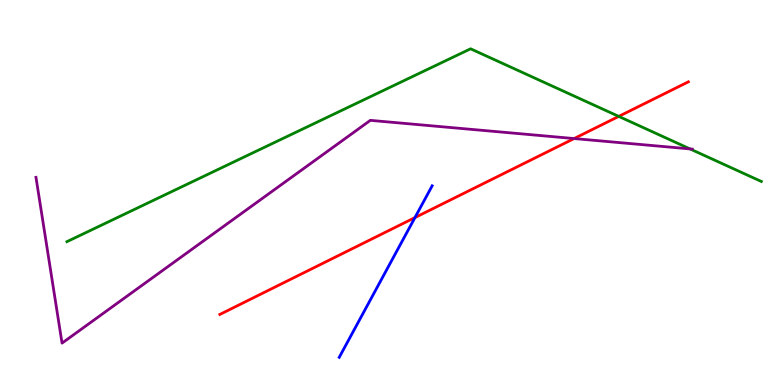[{'lines': ['blue', 'red'], 'intersections': [{'x': 5.35, 'y': 4.35}]}, {'lines': ['green', 'red'], 'intersections': [{'x': 7.98, 'y': 6.98}]}, {'lines': ['purple', 'red'], 'intersections': [{'x': 7.41, 'y': 6.4}]}, {'lines': ['blue', 'green'], 'intersections': []}, {'lines': ['blue', 'purple'], 'intersections': []}, {'lines': ['green', 'purple'], 'intersections': [{'x': 8.9, 'y': 6.13}]}]